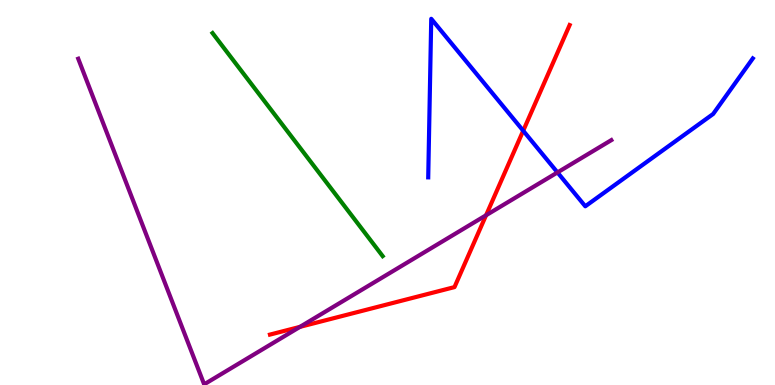[{'lines': ['blue', 'red'], 'intersections': [{'x': 6.75, 'y': 6.6}]}, {'lines': ['green', 'red'], 'intersections': []}, {'lines': ['purple', 'red'], 'intersections': [{'x': 3.87, 'y': 1.51}, {'x': 6.27, 'y': 4.41}]}, {'lines': ['blue', 'green'], 'intersections': []}, {'lines': ['blue', 'purple'], 'intersections': [{'x': 7.19, 'y': 5.52}]}, {'lines': ['green', 'purple'], 'intersections': []}]